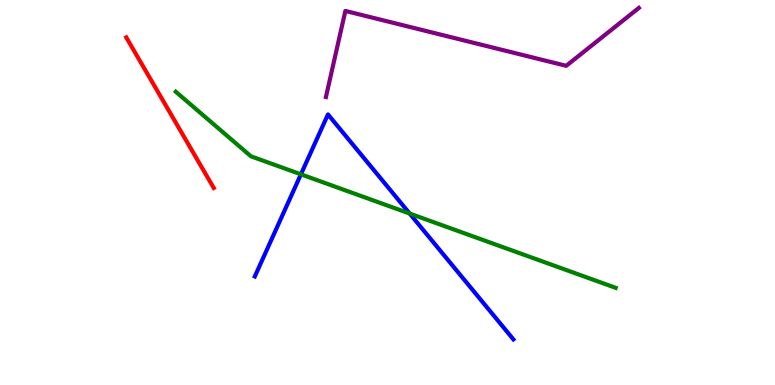[{'lines': ['blue', 'red'], 'intersections': []}, {'lines': ['green', 'red'], 'intersections': []}, {'lines': ['purple', 'red'], 'intersections': []}, {'lines': ['blue', 'green'], 'intersections': [{'x': 3.88, 'y': 5.47}, {'x': 5.29, 'y': 4.45}]}, {'lines': ['blue', 'purple'], 'intersections': []}, {'lines': ['green', 'purple'], 'intersections': []}]